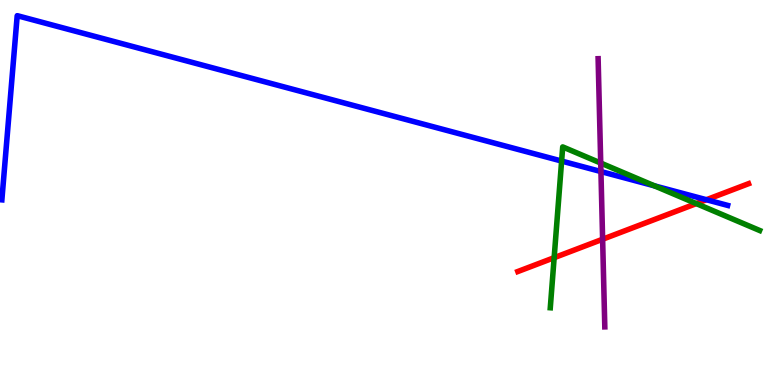[{'lines': ['blue', 'red'], 'intersections': [{'x': 9.12, 'y': 4.81}]}, {'lines': ['green', 'red'], 'intersections': [{'x': 7.15, 'y': 3.31}, {'x': 8.98, 'y': 4.71}]}, {'lines': ['purple', 'red'], 'intersections': [{'x': 7.78, 'y': 3.79}]}, {'lines': ['blue', 'green'], 'intersections': [{'x': 7.25, 'y': 5.82}, {'x': 8.44, 'y': 5.17}]}, {'lines': ['blue', 'purple'], 'intersections': [{'x': 7.75, 'y': 5.54}]}, {'lines': ['green', 'purple'], 'intersections': [{'x': 7.75, 'y': 5.77}]}]